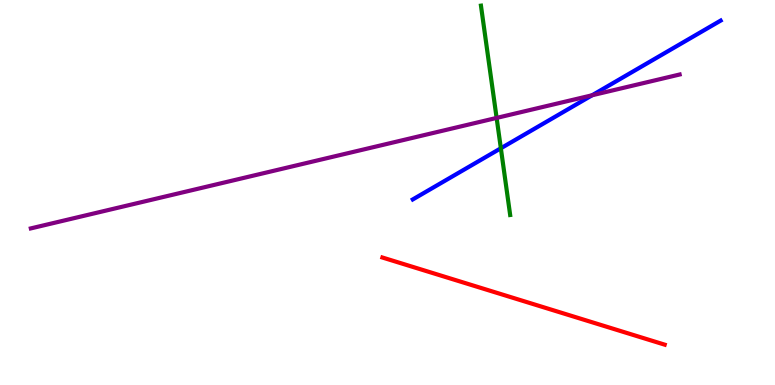[{'lines': ['blue', 'red'], 'intersections': []}, {'lines': ['green', 'red'], 'intersections': []}, {'lines': ['purple', 'red'], 'intersections': []}, {'lines': ['blue', 'green'], 'intersections': [{'x': 6.46, 'y': 6.15}]}, {'lines': ['blue', 'purple'], 'intersections': [{'x': 7.64, 'y': 7.53}]}, {'lines': ['green', 'purple'], 'intersections': [{'x': 6.41, 'y': 6.94}]}]